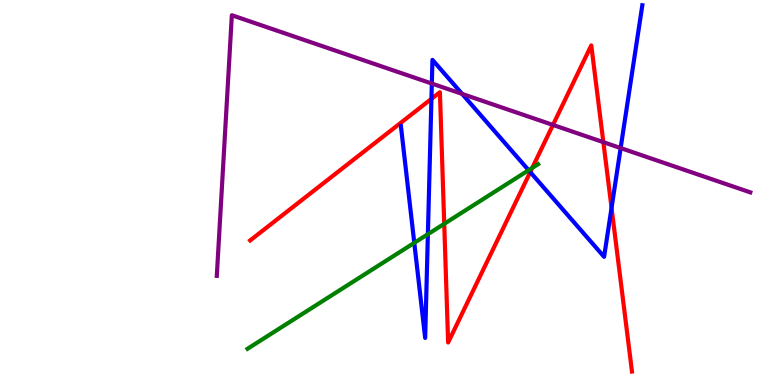[{'lines': ['blue', 'red'], 'intersections': [{'x': 5.57, 'y': 7.43}, {'x': 6.84, 'y': 5.53}, {'x': 7.89, 'y': 4.6}]}, {'lines': ['green', 'red'], 'intersections': [{'x': 5.73, 'y': 4.19}, {'x': 6.87, 'y': 5.64}]}, {'lines': ['purple', 'red'], 'intersections': [{'x': 7.13, 'y': 6.75}, {'x': 7.79, 'y': 6.31}]}, {'lines': ['blue', 'green'], 'intersections': [{'x': 5.35, 'y': 3.69}, {'x': 5.52, 'y': 3.92}, {'x': 6.82, 'y': 5.58}]}, {'lines': ['blue', 'purple'], 'intersections': [{'x': 5.57, 'y': 7.83}, {'x': 5.96, 'y': 7.56}, {'x': 8.01, 'y': 6.15}]}, {'lines': ['green', 'purple'], 'intersections': []}]